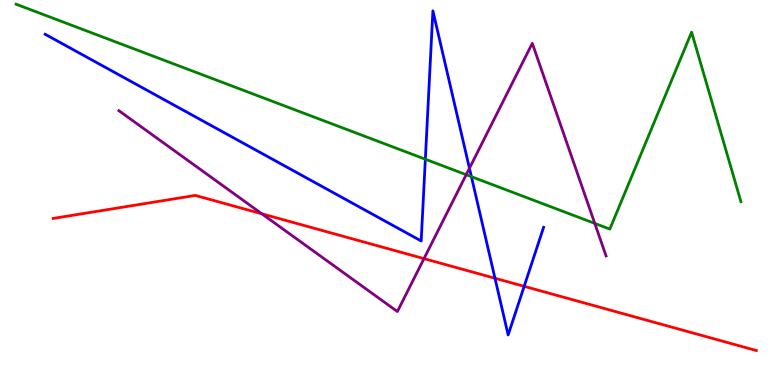[{'lines': ['blue', 'red'], 'intersections': [{'x': 6.39, 'y': 2.77}, {'x': 6.76, 'y': 2.56}]}, {'lines': ['green', 'red'], 'intersections': []}, {'lines': ['purple', 'red'], 'intersections': [{'x': 3.38, 'y': 4.45}, {'x': 5.47, 'y': 3.28}]}, {'lines': ['blue', 'green'], 'intersections': [{'x': 5.49, 'y': 5.86}, {'x': 6.08, 'y': 5.41}]}, {'lines': ['blue', 'purple'], 'intersections': [{'x': 6.06, 'y': 5.63}]}, {'lines': ['green', 'purple'], 'intersections': [{'x': 6.02, 'y': 5.46}, {'x': 7.67, 'y': 4.2}]}]